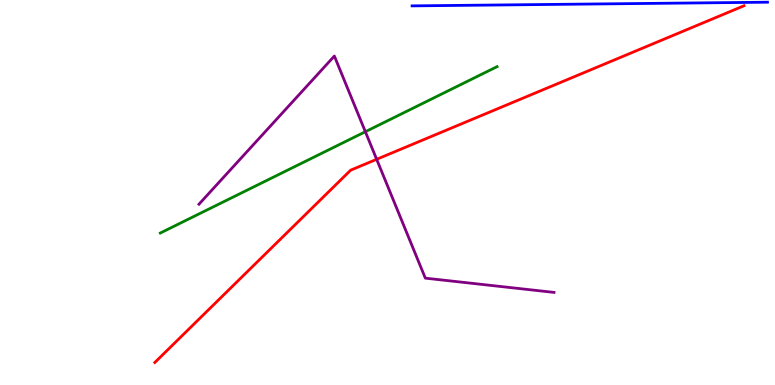[{'lines': ['blue', 'red'], 'intersections': []}, {'lines': ['green', 'red'], 'intersections': []}, {'lines': ['purple', 'red'], 'intersections': [{'x': 4.86, 'y': 5.86}]}, {'lines': ['blue', 'green'], 'intersections': []}, {'lines': ['blue', 'purple'], 'intersections': []}, {'lines': ['green', 'purple'], 'intersections': [{'x': 4.71, 'y': 6.58}]}]